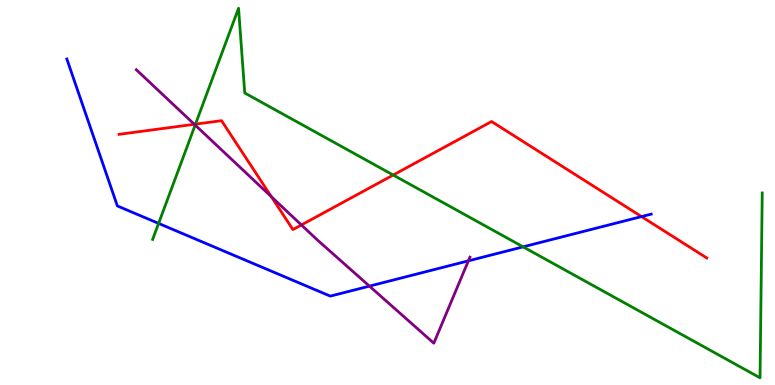[{'lines': ['blue', 'red'], 'intersections': [{'x': 8.28, 'y': 4.37}]}, {'lines': ['green', 'red'], 'intersections': [{'x': 2.52, 'y': 6.78}, {'x': 5.07, 'y': 5.45}]}, {'lines': ['purple', 'red'], 'intersections': [{'x': 2.51, 'y': 6.77}, {'x': 3.5, 'y': 4.89}, {'x': 3.89, 'y': 4.16}]}, {'lines': ['blue', 'green'], 'intersections': [{'x': 2.05, 'y': 4.2}, {'x': 6.75, 'y': 3.59}]}, {'lines': ['blue', 'purple'], 'intersections': [{'x': 4.77, 'y': 2.57}, {'x': 6.04, 'y': 3.22}]}, {'lines': ['green', 'purple'], 'intersections': [{'x': 2.52, 'y': 6.75}]}]